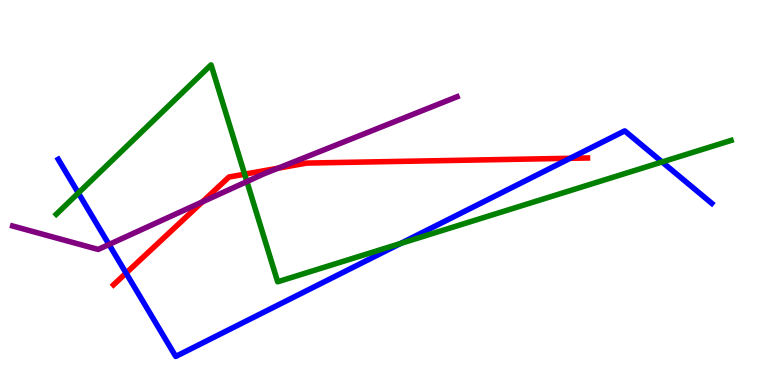[{'lines': ['blue', 'red'], 'intersections': [{'x': 1.63, 'y': 2.91}, {'x': 7.36, 'y': 5.89}]}, {'lines': ['green', 'red'], 'intersections': [{'x': 3.16, 'y': 5.48}]}, {'lines': ['purple', 'red'], 'intersections': [{'x': 2.61, 'y': 4.76}, {'x': 3.59, 'y': 5.63}]}, {'lines': ['blue', 'green'], 'intersections': [{'x': 1.01, 'y': 4.99}, {'x': 5.17, 'y': 3.68}, {'x': 8.54, 'y': 5.79}]}, {'lines': ['blue', 'purple'], 'intersections': [{'x': 1.41, 'y': 3.65}]}, {'lines': ['green', 'purple'], 'intersections': [{'x': 3.19, 'y': 5.28}]}]